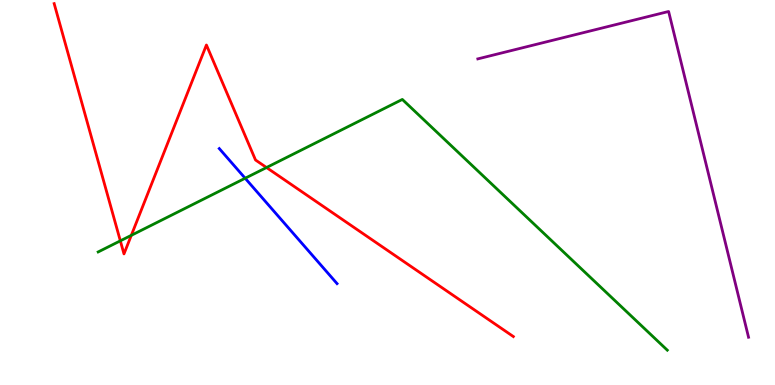[{'lines': ['blue', 'red'], 'intersections': []}, {'lines': ['green', 'red'], 'intersections': [{'x': 1.55, 'y': 3.74}, {'x': 1.69, 'y': 3.89}, {'x': 3.44, 'y': 5.65}]}, {'lines': ['purple', 'red'], 'intersections': []}, {'lines': ['blue', 'green'], 'intersections': [{'x': 3.16, 'y': 5.37}]}, {'lines': ['blue', 'purple'], 'intersections': []}, {'lines': ['green', 'purple'], 'intersections': []}]